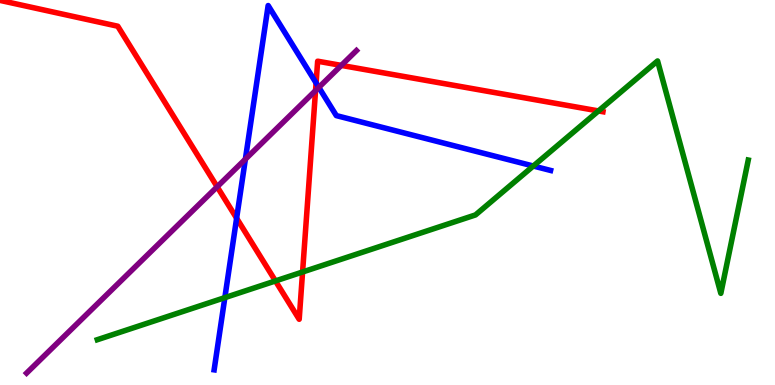[{'lines': ['blue', 'red'], 'intersections': [{'x': 3.05, 'y': 4.33}, {'x': 4.08, 'y': 7.85}]}, {'lines': ['green', 'red'], 'intersections': [{'x': 3.55, 'y': 2.7}, {'x': 3.9, 'y': 2.94}, {'x': 7.72, 'y': 7.12}]}, {'lines': ['purple', 'red'], 'intersections': [{'x': 2.8, 'y': 5.15}, {'x': 4.07, 'y': 7.65}, {'x': 4.4, 'y': 8.3}]}, {'lines': ['blue', 'green'], 'intersections': [{'x': 2.9, 'y': 2.27}, {'x': 6.88, 'y': 5.69}]}, {'lines': ['blue', 'purple'], 'intersections': [{'x': 3.17, 'y': 5.87}, {'x': 4.11, 'y': 7.73}]}, {'lines': ['green', 'purple'], 'intersections': []}]